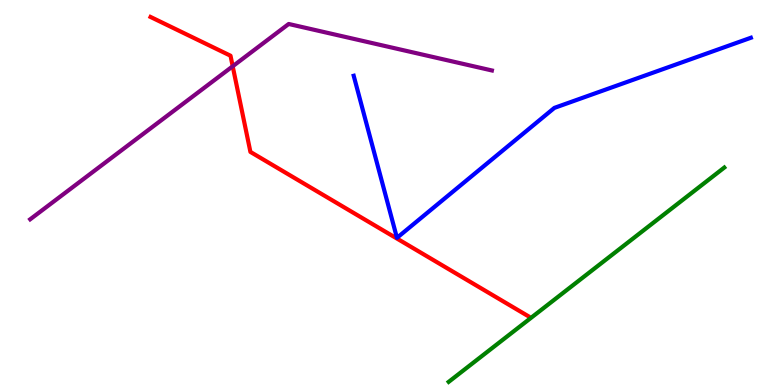[{'lines': ['blue', 'red'], 'intersections': []}, {'lines': ['green', 'red'], 'intersections': []}, {'lines': ['purple', 'red'], 'intersections': [{'x': 3.0, 'y': 8.28}]}, {'lines': ['blue', 'green'], 'intersections': []}, {'lines': ['blue', 'purple'], 'intersections': []}, {'lines': ['green', 'purple'], 'intersections': []}]